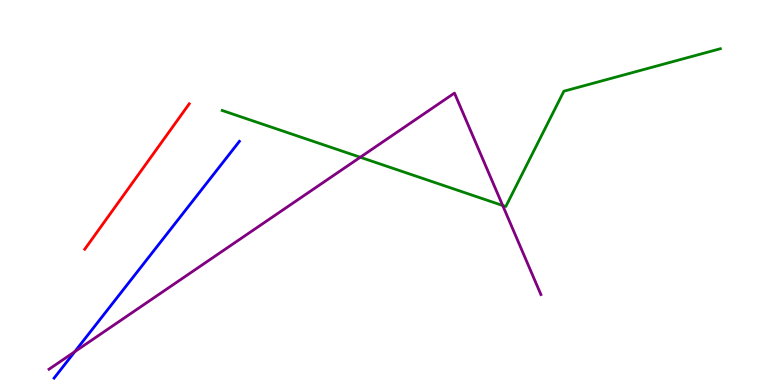[{'lines': ['blue', 'red'], 'intersections': []}, {'lines': ['green', 'red'], 'intersections': []}, {'lines': ['purple', 'red'], 'intersections': []}, {'lines': ['blue', 'green'], 'intersections': []}, {'lines': ['blue', 'purple'], 'intersections': [{'x': 0.965, 'y': 0.866}]}, {'lines': ['green', 'purple'], 'intersections': [{'x': 4.65, 'y': 5.92}, {'x': 6.49, 'y': 4.66}]}]